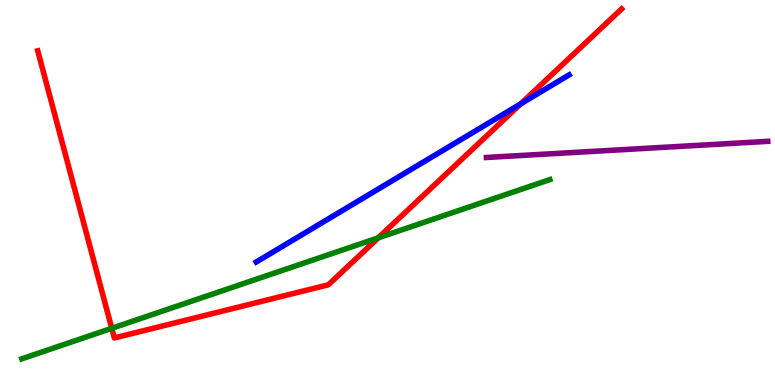[{'lines': ['blue', 'red'], 'intersections': [{'x': 6.72, 'y': 7.3}]}, {'lines': ['green', 'red'], 'intersections': [{'x': 1.44, 'y': 1.47}, {'x': 4.88, 'y': 3.82}]}, {'lines': ['purple', 'red'], 'intersections': []}, {'lines': ['blue', 'green'], 'intersections': []}, {'lines': ['blue', 'purple'], 'intersections': []}, {'lines': ['green', 'purple'], 'intersections': []}]